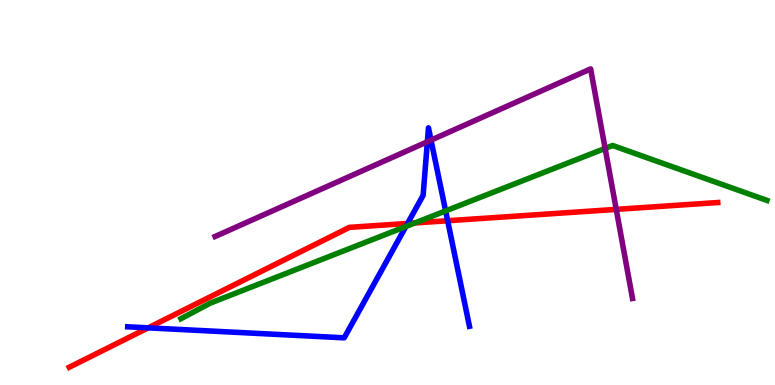[{'lines': ['blue', 'red'], 'intersections': [{'x': 1.91, 'y': 1.48}, {'x': 5.26, 'y': 4.2}, {'x': 5.78, 'y': 4.27}]}, {'lines': ['green', 'red'], 'intersections': [{'x': 5.35, 'y': 4.21}]}, {'lines': ['purple', 'red'], 'intersections': [{'x': 7.95, 'y': 4.56}]}, {'lines': ['blue', 'green'], 'intersections': [{'x': 5.24, 'y': 4.12}, {'x': 5.75, 'y': 4.52}]}, {'lines': ['blue', 'purple'], 'intersections': [{'x': 5.51, 'y': 6.32}, {'x': 5.56, 'y': 6.36}]}, {'lines': ['green', 'purple'], 'intersections': [{'x': 7.81, 'y': 6.15}]}]